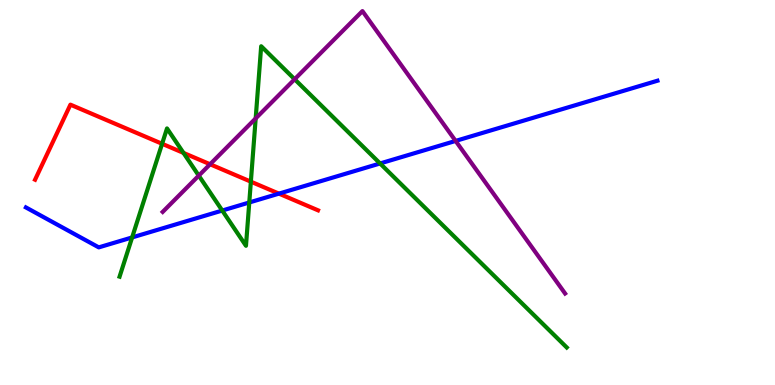[{'lines': ['blue', 'red'], 'intersections': [{'x': 3.6, 'y': 4.97}]}, {'lines': ['green', 'red'], 'intersections': [{'x': 2.09, 'y': 6.27}, {'x': 2.37, 'y': 6.03}, {'x': 3.24, 'y': 5.28}]}, {'lines': ['purple', 'red'], 'intersections': [{'x': 2.71, 'y': 5.73}]}, {'lines': ['blue', 'green'], 'intersections': [{'x': 1.7, 'y': 3.83}, {'x': 2.87, 'y': 4.53}, {'x': 3.22, 'y': 4.74}, {'x': 4.9, 'y': 5.75}]}, {'lines': ['blue', 'purple'], 'intersections': [{'x': 5.88, 'y': 6.34}]}, {'lines': ['green', 'purple'], 'intersections': [{'x': 2.56, 'y': 5.44}, {'x': 3.3, 'y': 6.92}, {'x': 3.8, 'y': 7.94}]}]